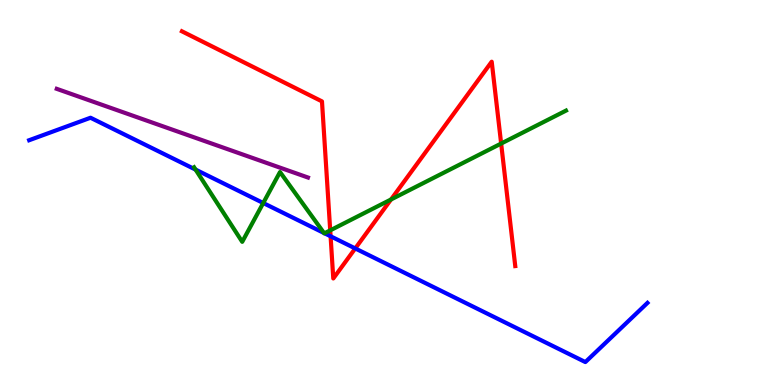[{'lines': ['blue', 'red'], 'intersections': [{'x': 4.27, 'y': 3.86}, {'x': 4.58, 'y': 3.55}]}, {'lines': ['green', 'red'], 'intersections': [{'x': 4.26, 'y': 4.02}, {'x': 5.05, 'y': 4.82}, {'x': 6.47, 'y': 6.27}]}, {'lines': ['purple', 'red'], 'intersections': []}, {'lines': ['blue', 'green'], 'intersections': [{'x': 2.52, 'y': 5.59}, {'x': 3.4, 'y': 4.73}, {'x': 4.18, 'y': 3.95}, {'x': 4.19, 'y': 3.94}]}, {'lines': ['blue', 'purple'], 'intersections': []}, {'lines': ['green', 'purple'], 'intersections': []}]